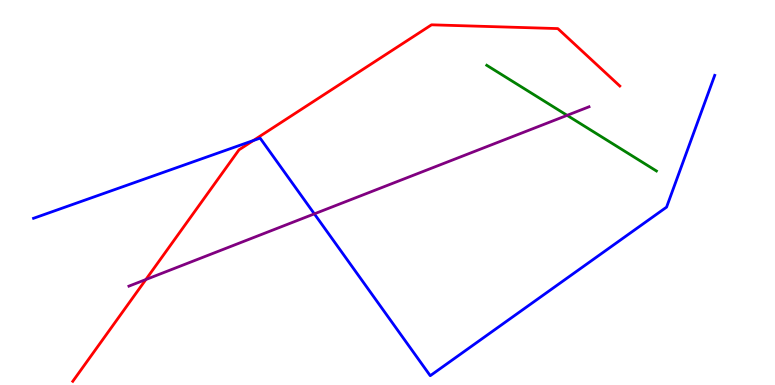[{'lines': ['blue', 'red'], 'intersections': [{'x': 3.27, 'y': 6.35}]}, {'lines': ['green', 'red'], 'intersections': []}, {'lines': ['purple', 'red'], 'intersections': [{'x': 1.88, 'y': 2.74}]}, {'lines': ['blue', 'green'], 'intersections': []}, {'lines': ['blue', 'purple'], 'intersections': [{'x': 4.06, 'y': 4.45}]}, {'lines': ['green', 'purple'], 'intersections': [{'x': 7.32, 'y': 7.0}]}]